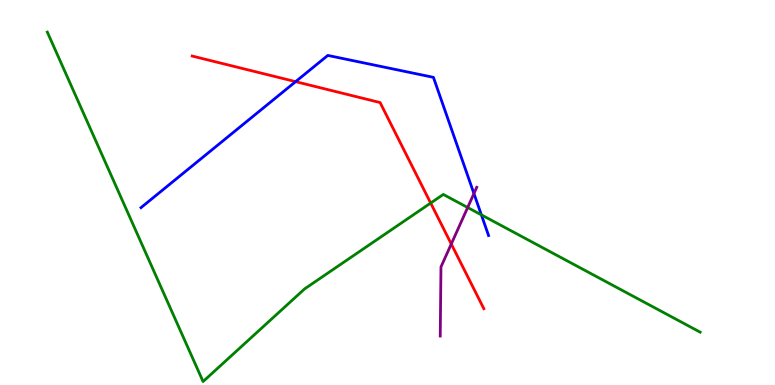[{'lines': ['blue', 'red'], 'intersections': [{'x': 3.81, 'y': 7.88}]}, {'lines': ['green', 'red'], 'intersections': [{'x': 5.56, 'y': 4.73}]}, {'lines': ['purple', 'red'], 'intersections': [{'x': 5.82, 'y': 3.66}]}, {'lines': ['blue', 'green'], 'intersections': [{'x': 6.21, 'y': 4.42}]}, {'lines': ['blue', 'purple'], 'intersections': [{'x': 6.12, 'y': 4.97}]}, {'lines': ['green', 'purple'], 'intersections': [{'x': 6.03, 'y': 4.61}]}]